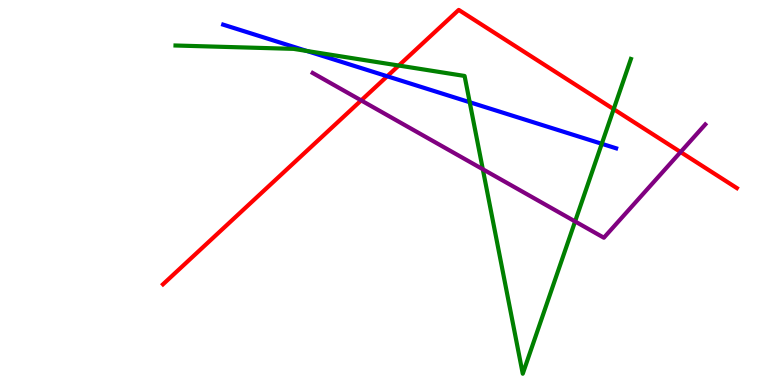[{'lines': ['blue', 'red'], 'intersections': [{'x': 5.0, 'y': 8.02}]}, {'lines': ['green', 'red'], 'intersections': [{'x': 5.15, 'y': 8.3}, {'x': 7.92, 'y': 7.16}]}, {'lines': ['purple', 'red'], 'intersections': [{'x': 4.66, 'y': 7.39}, {'x': 8.78, 'y': 6.05}]}, {'lines': ['blue', 'green'], 'intersections': [{'x': 3.96, 'y': 8.68}, {'x': 6.06, 'y': 7.34}, {'x': 7.76, 'y': 6.27}]}, {'lines': ['blue', 'purple'], 'intersections': []}, {'lines': ['green', 'purple'], 'intersections': [{'x': 6.23, 'y': 5.6}, {'x': 7.42, 'y': 4.25}]}]